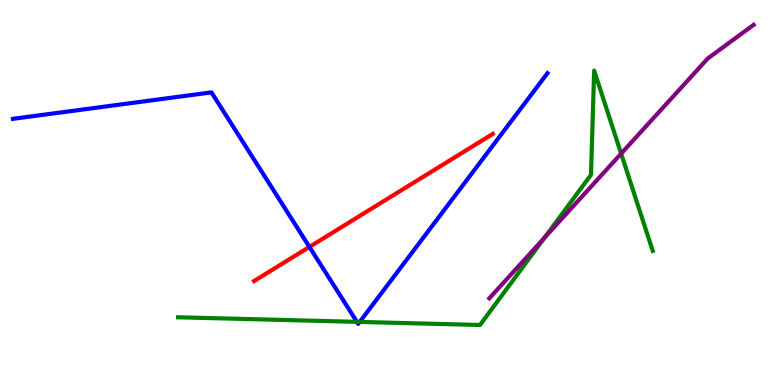[{'lines': ['blue', 'red'], 'intersections': [{'x': 3.99, 'y': 3.59}]}, {'lines': ['green', 'red'], 'intersections': []}, {'lines': ['purple', 'red'], 'intersections': []}, {'lines': ['blue', 'green'], 'intersections': [{'x': 4.61, 'y': 1.64}, {'x': 4.64, 'y': 1.64}]}, {'lines': ['blue', 'purple'], 'intersections': []}, {'lines': ['green', 'purple'], 'intersections': [{'x': 7.03, 'y': 3.82}, {'x': 8.01, 'y': 6.01}]}]